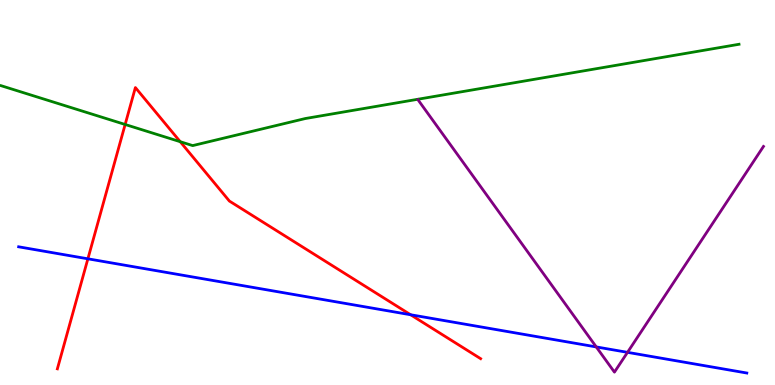[{'lines': ['blue', 'red'], 'intersections': [{'x': 1.13, 'y': 3.28}, {'x': 5.3, 'y': 1.82}]}, {'lines': ['green', 'red'], 'intersections': [{'x': 1.61, 'y': 6.77}, {'x': 2.33, 'y': 6.32}]}, {'lines': ['purple', 'red'], 'intersections': []}, {'lines': ['blue', 'green'], 'intersections': []}, {'lines': ['blue', 'purple'], 'intersections': [{'x': 7.69, 'y': 0.989}, {'x': 8.1, 'y': 0.848}]}, {'lines': ['green', 'purple'], 'intersections': []}]